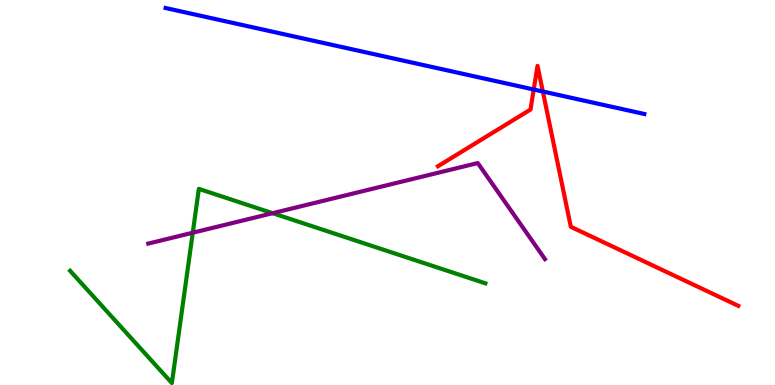[{'lines': ['blue', 'red'], 'intersections': [{'x': 6.89, 'y': 7.68}, {'x': 7.0, 'y': 7.62}]}, {'lines': ['green', 'red'], 'intersections': []}, {'lines': ['purple', 'red'], 'intersections': []}, {'lines': ['blue', 'green'], 'intersections': []}, {'lines': ['blue', 'purple'], 'intersections': []}, {'lines': ['green', 'purple'], 'intersections': [{'x': 2.49, 'y': 3.96}, {'x': 3.52, 'y': 4.46}]}]